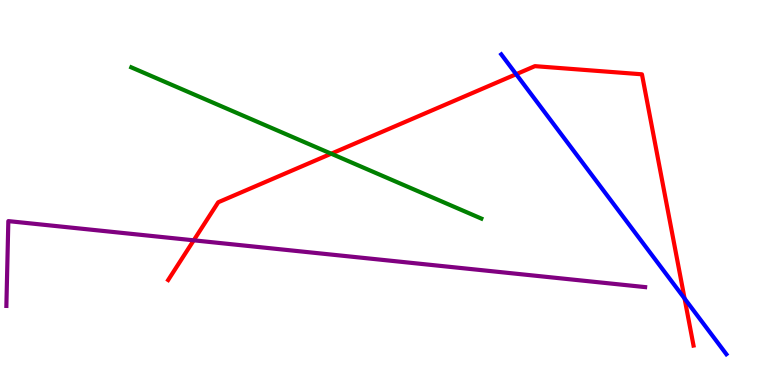[{'lines': ['blue', 'red'], 'intersections': [{'x': 6.66, 'y': 8.07}, {'x': 8.83, 'y': 2.25}]}, {'lines': ['green', 'red'], 'intersections': [{'x': 4.27, 'y': 6.01}]}, {'lines': ['purple', 'red'], 'intersections': [{'x': 2.5, 'y': 3.76}]}, {'lines': ['blue', 'green'], 'intersections': []}, {'lines': ['blue', 'purple'], 'intersections': []}, {'lines': ['green', 'purple'], 'intersections': []}]